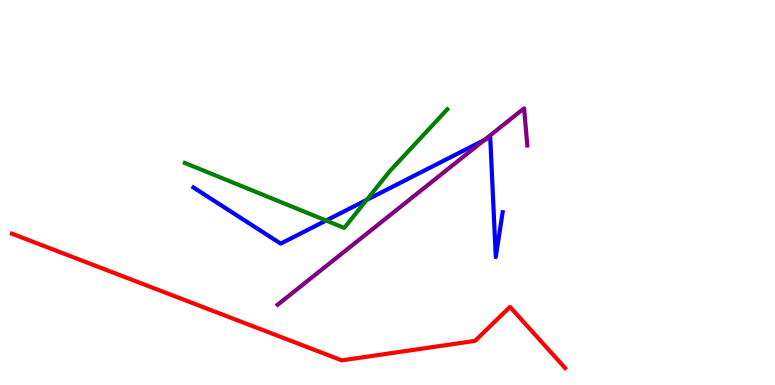[{'lines': ['blue', 'red'], 'intersections': []}, {'lines': ['green', 'red'], 'intersections': []}, {'lines': ['purple', 'red'], 'intersections': []}, {'lines': ['blue', 'green'], 'intersections': [{'x': 4.21, 'y': 4.27}, {'x': 4.73, 'y': 4.81}]}, {'lines': ['blue', 'purple'], 'intersections': [{'x': 6.25, 'y': 6.36}]}, {'lines': ['green', 'purple'], 'intersections': []}]